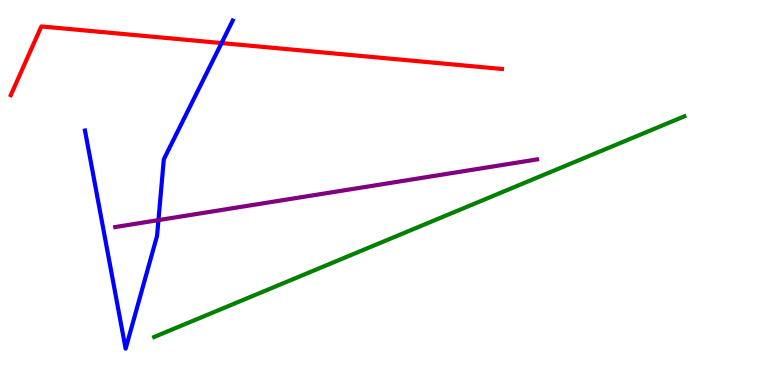[{'lines': ['blue', 'red'], 'intersections': [{'x': 2.86, 'y': 8.88}]}, {'lines': ['green', 'red'], 'intersections': []}, {'lines': ['purple', 'red'], 'intersections': []}, {'lines': ['blue', 'green'], 'intersections': []}, {'lines': ['blue', 'purple'], 'intersections': [{'x': 2.04, 'y': 4.28}]}, {'lines': ['green', 'purple'], 'intersections': []}]